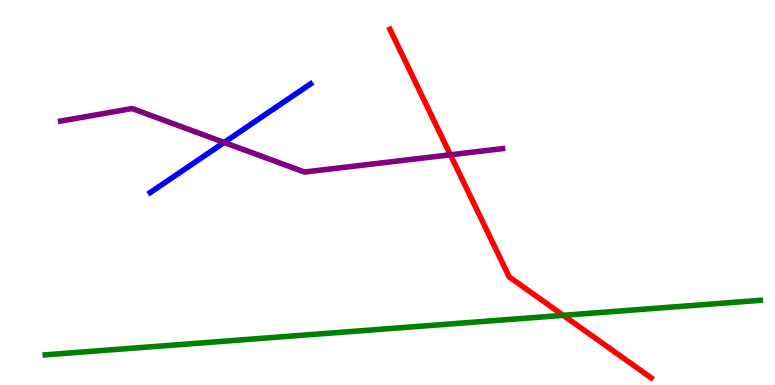[{'lines': ['blue', 'red'], 'intersections': []}, {'lines': ['green', 'red'], 'intersections': [{'x': 7.27, 'y': 1.81}]}, {'lines': ['purple', 'red'], 'intersections': [{'x': 5.81, 'y': 5.98}]}, {'lines': ['blue', 'green'], 'intersections': []}, {'lines': ['blue', 'purple'], 'intersections': [{'x': 2.89, 'y': 6.3}]}, {'lines': ['green', 'purple'], 'intersections': []}]